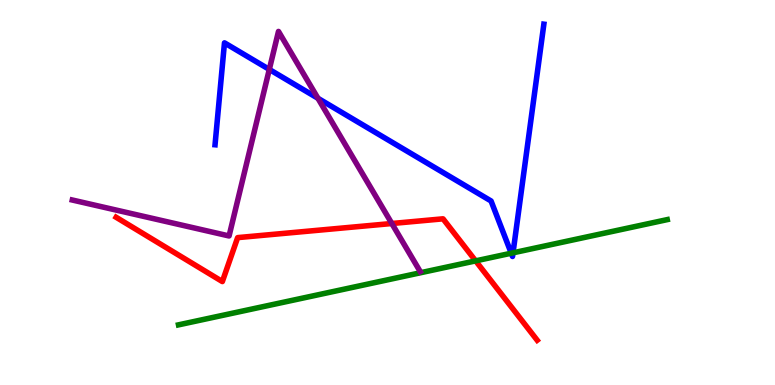[{'lines': ['blue', 'red'], 'intersections': []}, {'lines': ['green', 'red'], 'intersections': [{'x': 6.14, 'y': 3.22}]}, {'lines': ['purple', 'red'], 'intersections': [{'x': 5.06, 'y': 4.19}]}, {'lines': ['blue', 'green'], 'intersections': [{'x': 6.6, 'y': 3.42}, {'x': 6.62, 'y': 3.43}]}, {'lines': ['blue', 'purple'], 'intersections': [{'x': 3.47, 'y': 8.2}, {'x': 4.1, 'y': 7.45}]}, {'lines': ['green', 'purple'], 'intersections': []}]